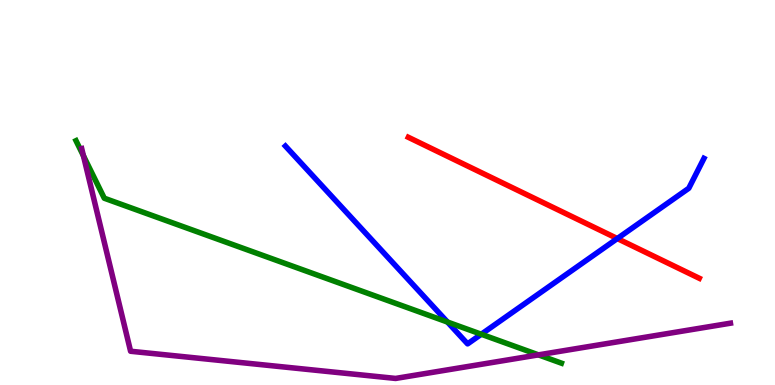[{'lines': ['blue', 'red'], 'intersections': [{'x': 7.97, 'y': 3.8}]}, {'lines': ['green', 'red'], 'intersections': []}, {'lines': ['purple', 'red'], 'intersections': []}, {'lines': ['blue', 'green'], 'intersections': [{'x': 5.77, 'y': 1.64}, {'x': 6.21, 'y': 1.32}]}, {'lines': ['blue', 'purple'], 'intersections': []}, {'lines': ['green', 'purple'], 'intersections': [{'x': 1.08, 'y': 5.95}, {'x': 6.95, 'y': 0.783}]}]